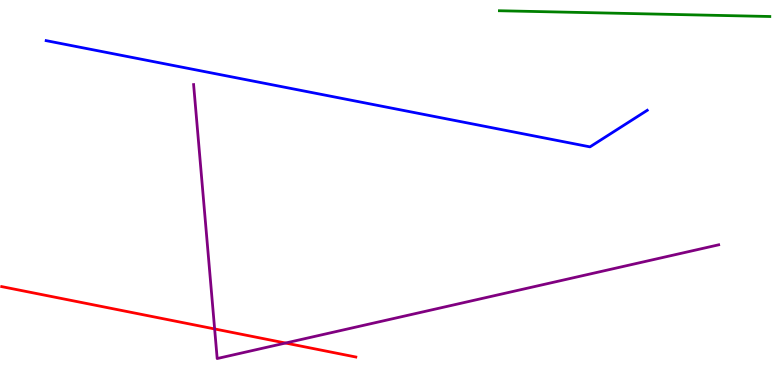[{'lines': ['blue', 'red'], 'intersections': []}, {'lines': ['green', 'red'], 'intersections': []}, {'lines': ['purple', 'red'], 'intersections': [{'x': 2.77, 'y': 1.46}, {'x': 3.68, 'y': 1.09}]}, {'lines': ['blue', 'green'], 'intersections': []}, {'lines': ['blue', 'purple'], 'intersections': []}, {'lines': ['green', 'purple'], 'intersections': []}]